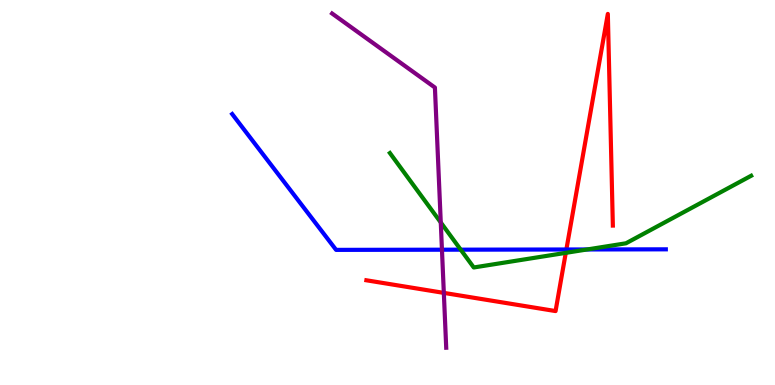[{'lines': ['blue', 'red'], 'intersections': [{'x': 7.31, 'y': 3.52}]}, {'lines': ['green', 'red'], 'intersections': [{'x': 7.3, 'y': 3.43}]}, {'lines': ['purple', 'red'], 'intersections': [{'x': 5.73, 'y': 2.39}]}, {'lines': ['blue', 'green'], 'intersections': [{'x': 5.94, 'y': 3.52}, {'x': 7.58, 'y': 3.52}]}, {'lines': ['blue', 'purple'], 'intersections': [{'x': 5.7, 'y': 3.51}]}, {'lines': ['green', 'purple'], 'intersections': [{'x': 5.69, 'y': 4.22}]}]